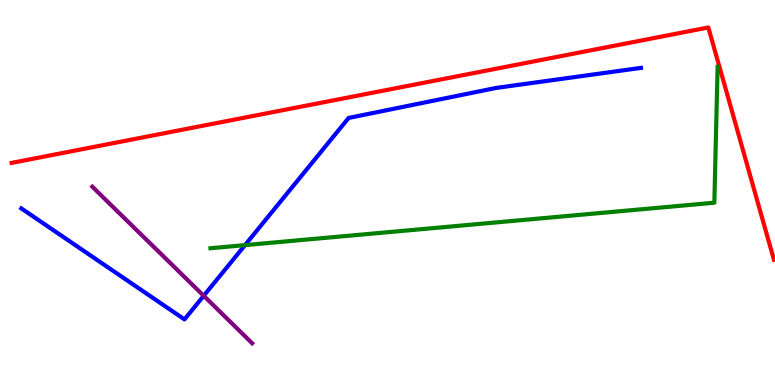[{'lines': ['blue', 'red'], 'intersections': []}, {'lines': ['green', 'red'], 'intersections': []}, {'lines': ['purple', 'red'], 'intersections': []}, {'lines': ['blue', 'green'], 'intersections': [{'x': 3.16, 'y': 3.63}]}, {'lines': ['blue', 'purple'], 'intersections': [{'x': 2.63, 'y': 2.32}]}, {'lines': ['green', 'purple'], 'intersections': []}]